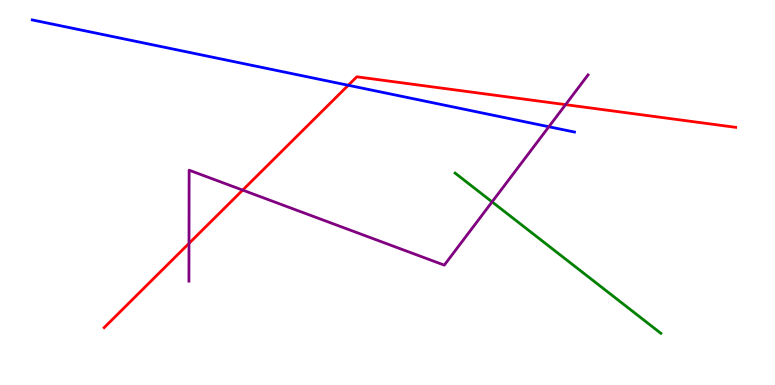[{'lines': ['blue', 'red'], 'intersections': [{'x': 4.49, 'y': 7.79}]}, {'lines': ['green', 'red'], 'intersections': []}, {'lines': ['purple', 'red'], 'intersections': [{'x': 2.44, 'y': 3.68}, {'x': 3.13, 'y': 5.06}, {'x': 7.3, 'y': 7.28}]}, {'lines': ['blue', 'green'], 'intersections': []}, {'lines': ['blue', 'purple'], 'intersections': [{'x': 7.08, 'y': 6.71}]}, {'lines': ['green', 'purple'], 'intersections': [{'x': 6.35, 'y': 4.76}]}]